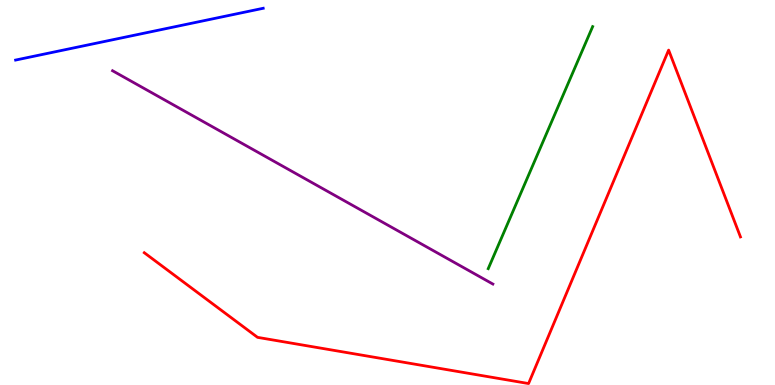[{'lines': ['blue', 'red'], 'intersections': []}, {'lines': ['green', 'red'], 'intersections': []}, {'lines': ['purple', 'red'], 'intersections': []}, {'lines': ['blue', 'green'], 'intersections': []}, {'lines': ['blue', 'purple'], 'intersections': []}, {'lines': ['green', 'purple'], 'intersections': []}]